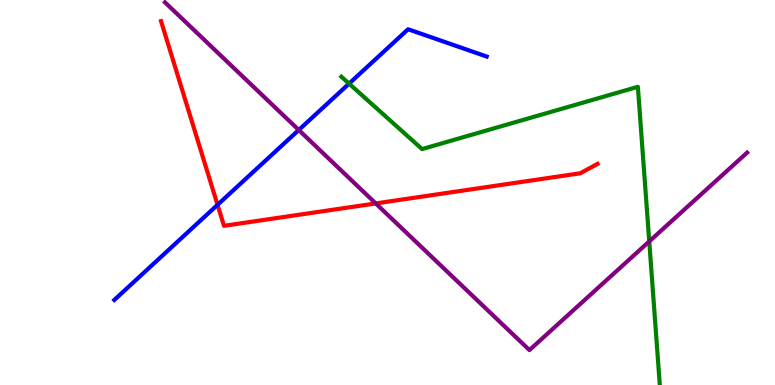[{'lines': ['blue', 'red'], 'intersections': [{'x': 2.81, 'y': 4.68}]}, {'lines': ['green', 'red'], 'intersections': []}, {'lines': ['purple', 'red'], 'intersections': [{'x': 4.85, 'y': 4.72}]}, {'lines': ['blue', 'green'], 'intersections': [{'x': 4.5, 'y': 7.83}]}, {'lines': ['blue', 'purple'], 'intersections': [{'x': 3.86, 'y': 6.62}]}, {'lines': ['green', 'purple'], 'intersections': [{'x': 8.38, 'y': 3.73}]}]